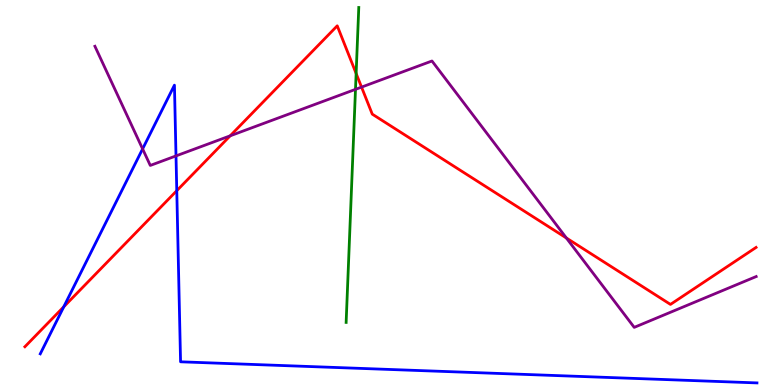[{'lines': ['blue', 'red'], 'intersections': [{'x': 0.823, 'y': 2.03}, {'x': 2.28, 'y': 5.05}]}, {'lines': ['green', 'red'], 'intersections': [{'x': 4.6, 'y': 8.09}]}, {'lines': ['purple', 'red'], 'intersections': [{'x': 2.97, 'y': 6.47}, {'x': 4.67, 'y': 7.74}, {'x': 7.31, 'y': 3.82}]}, {'lines': ['blue', 'green'], 'intersections': []}, {'lines': ['blue', 'purple'], 'intersections': [{'x': 1.84, 'y': 6.13}, {'x': 2.27, 'y': 5.95}]}, {'lines': ['green', 'purple'], 'intersections': [{'x': 4.59, 'y': 7.68}]}]